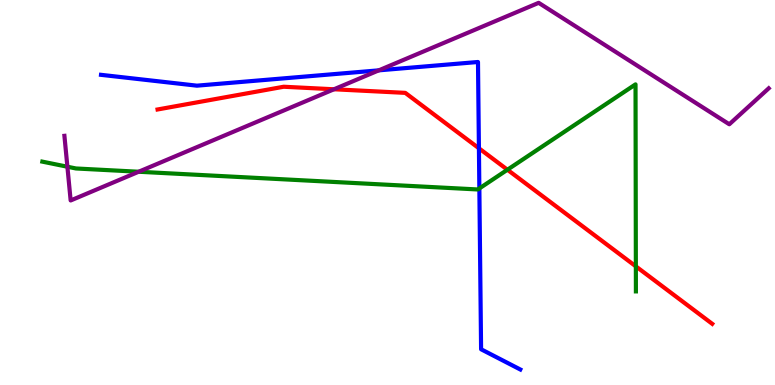[{'lines': ['blue', 'red'], 'intersections': [{'x': 6.18, 'y': 6.15}]}, {'lines': ['green', 'red'], 'intersections': [{'x': 6.55, 'y': 5.59}, {'x': 8.2, 'y': 3.08}]}, {'lines': ['purple', 'red'], 'intersections': [{'x': 4.31, 'y': 7.68}]}, {'lines': ['blue', 'green'], 'intersections': [{'x': 6.19, 'y': 5.11}]}, {'lines': ['blue', 'purple'], 'intersections': [{'x': 4.89, 'y': 8.17}]}, {'lines': ['green', 'purple'], 'intersections': [{'x': 0.87, 'y': 5.67}, {'x': 1.79, 'y': 5.54}]}]